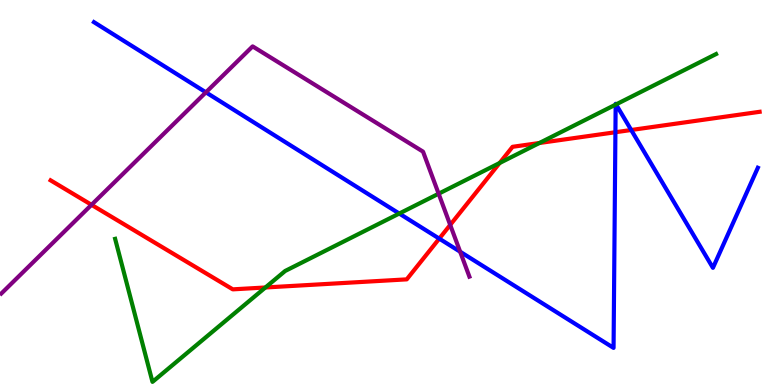[{'lines': ['blue', 'red'], 'intersections': [{'x': 5.67, 'y': 3.8}, {'x': 7.94, 'y': 6.57}, {'x': 8.14, 'y': 6.62}]}, {'lines': ['green', 'red'], 'intersections': [{'x': 3.42, 'y': 2.53}, {'x': 6.45, 'y': 5.77}, {'x': 6.96, 'y': 6.29}]}, {'lines': ['purple', 'red'], 'intersections': [{'x': 1.18, 'y': 4.68}, {'x': 5.81, 'y': 4.16}]}, {'lines': ['blue', 'green'], 'intersections': [{'x': 5.15, 'y': 4.45}, {'x': 7.94, 'y': 7.28}, {'x': 7.95, 'y': 7.29}]}, {'lines': ['blue', 'purple'], 'intersections': [{'x': 2.66, 'y': 7.6}, {'x': 5.94, 'y': 3.46}]}, {'lines': ['green', 'purple'], 'intersections': [{'x': 5.66, 'y': 4.97}]}]